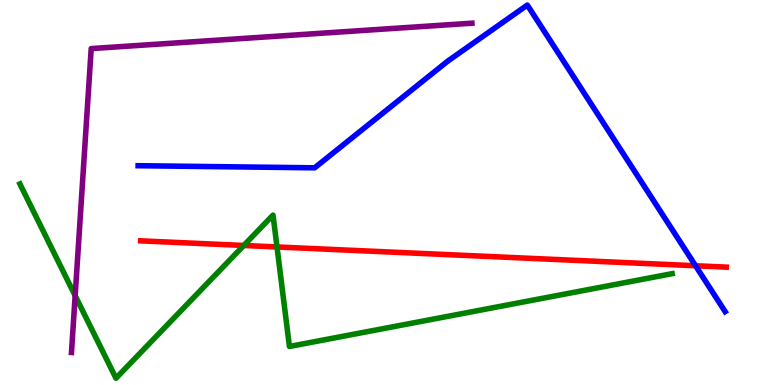[{'lines': ['blue', 'red'], 'intersections': [{'x': 8.97, 'y': 3.1}]}, {'lines': ['green', 'red'], 'intersections': [{'x': 3.15, 'y': 3.62}, {'x': 3.57, 'y': 3.59}]}, {'lines': ['purple', 'red'], 'intersections': []}, {'lines': ['blue', 'green'], 'intersections': []}, {'lines': ['blue', 'purple'], 'intersections': []}, {'lines': ['green', 'purple'], 'intersections': [{'x': 0.97, 'y': 2.32}]}]